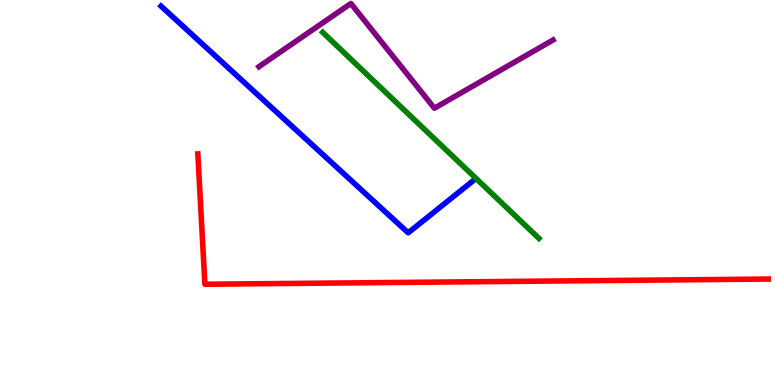[{'lines': ['blue', 'red'], 'intersections': []}, {'lines': ['green', 'red'], 'intersections': []}, {'lines': ['purple', 'red'], 'intersections': []}, {'lines': ['blue', 'green'], 'intersections': []}, {'lines': ['blue', 'purple'], 'intersections': []}, {'lines': ['green', 'purple'], 'intersections': []}]